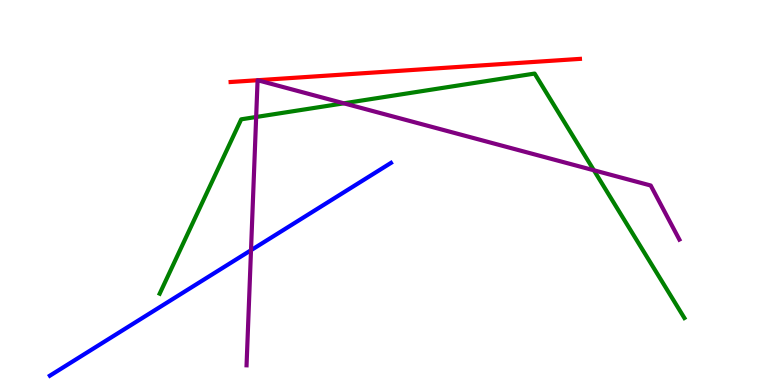[{'lines': ['blue', 'red'], 'intersections': []}, {'lines': ['green', 'red'], 'intersections': []}, {'lines': ['purple', 'red'], 'intersections': [{'x': 3.32, 'y': 7.92}, {'x': 3.32, 'y': 7.92}]}, {'lines': ['blue', 'green'], 'intersections': []}, {'lines': ['blue', 'purple'], 'intersections': [{'x': 3.24, 'y': 3.5}]}, {'lines': ['green', 'purple'], 'intersections': [{'x': 3.31, 'y': 6.96}, {'x': 4.44, 'y': 7.32}, {'x': 7.66, 'y': 5.58}]}]